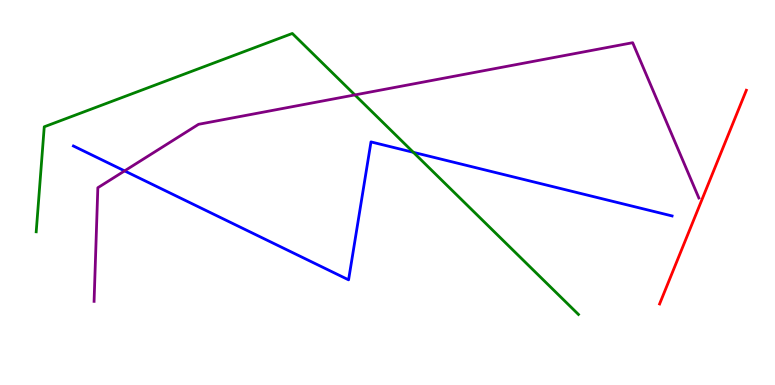[{'lines': ['blue', 'red'], 'intersections': []}, {'lines': ['green', 'red'], 'intersections': []}, {'lines': ['purple', 'red'], 'intersections': []}, {'lines': ['blue', 'green'], 'intersections': [{'x': 5.33, 'y': 6.04}]}, {'lines': ['blue', 'purple'], 'intersections': [{'x': 1.61, 'y': 5.56}]}, {'lines': ['green', 'purple'], 'intersections': [{'x': 4.58, 'y': 7.53}]}]